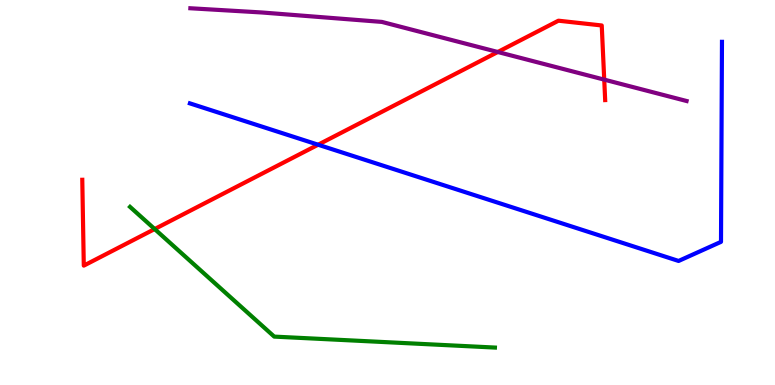[{'lines': ['blue', 'red'], 'intersections': [{'x': 4.1, 'y': 6.24}]}, {'lines': ['green', 'red'], 'intersections': [{'x': 2.0, 'y': 4.05}]}, {'lines': ['purple', 'red'], 'intersections': [{'x': 6.42, 'y': 8.65}, {'x': 7.8, 'y': 7.93}]}, {'lines': ['blue', 'green'], 'intersections': []}, {'lines': ['blue', 'purple'], 'intersections': []}, {'lines': ['green', 'purple'], 'intersections': []}]